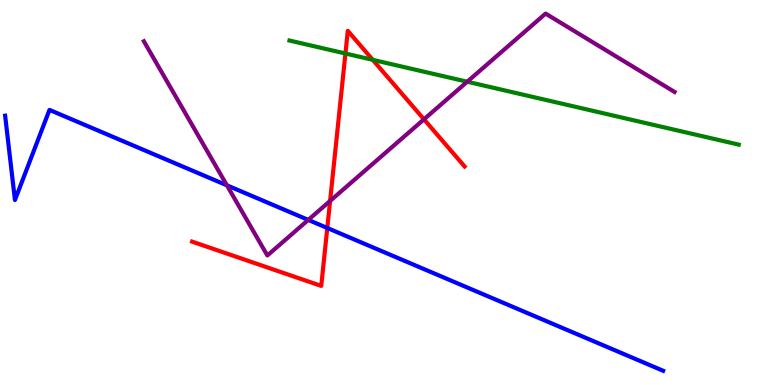[{'lines': ['blue', 'red'], 'intersections': [{'x': 4.22, 'y': 4.08}]}, {'lines': ['green', 'red'], 'intersections': [{'x': 4.46, 'y': 8.61}, {'x': 4.81, 'y': 8.45}]}, {'lines': ['purple', 'red'], 'intersections': [{'x': 4.26, 'y': 4.78}, {'x': 5.47, 'y': 6.9}]}, {'lines': ['blue', 'green'], 'intersections': []}, {'lines': ['blue', 'purple'], 'intersections': [{'x': 2.93, 'y': 5.19}, {'x': 3.98, 'y': 4.29}]}, {'lines': ['green', 'purple'], 'intersections': [{'x': 6.03, 'y': 7.88}]}]